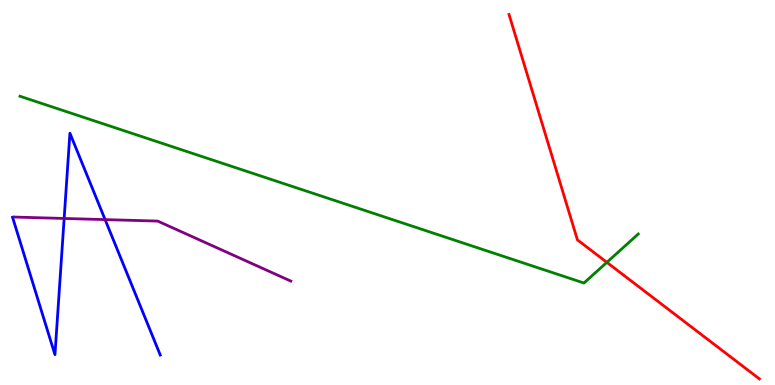[{'lines': ['blue', 'red'], 'intersections': []}, {'lines': ['green', 'red'], 'intersections': [{'x': 7.83, 'y': 3.19}]}, {'lines': ['purple', 'red'], 'intersections': []}, {'lines': ['blue', 'green'], 'intersections': []}, {'lines': ['blue', 'purple'], 'intersections': [{'x': 0.828, 'y': 4.33}, {'x': 1.36, 'y': 4.3}]}, {'lines': ['green', 'purple'], 'intersections': []}]